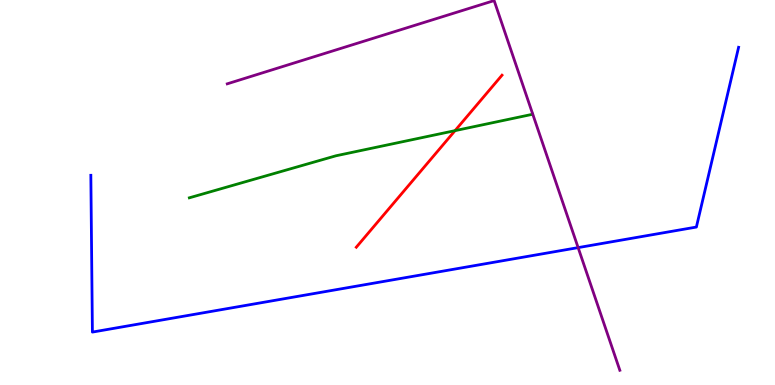[{'lines': ['blue', 'red'], 'intersections': []}, {'lines': ['green', 'red'], 'intersections': [{'x': 5.87, 'y': 6.61}]}, {'lines': ['purple', 'red'], 'intersections': []}, {'lines': ['blue', 'green'], 'intersections': []}, {'lines': ['blue', 'purple'], 'intersections': [{'x': 7.46, 'y': 3.57}]}, {'lines': ['green', 'purple'], 'intersections': []}]